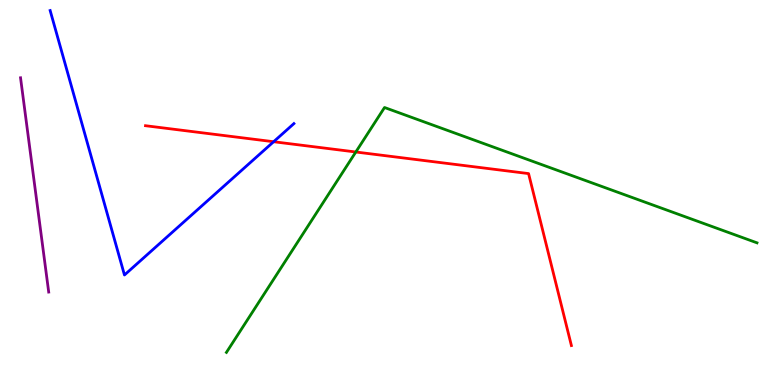[{'lines': ['blue', 'red'], 'intersections': [{'x': 3.53, 'y': 6.32}]}, {'lines': ['green', 'red'], 'intersections': [{'x': 4.59, 'y': 6.05}]}, {'lines': ['purple', 'red'], 'intersections': []}, {'lines': ['blue', 'green'], 'intersections': []}, {'lines': ['blue', 'purple'], 'intersections': []}, {'lines': ['green', 'purple'], 'intersections': []}]